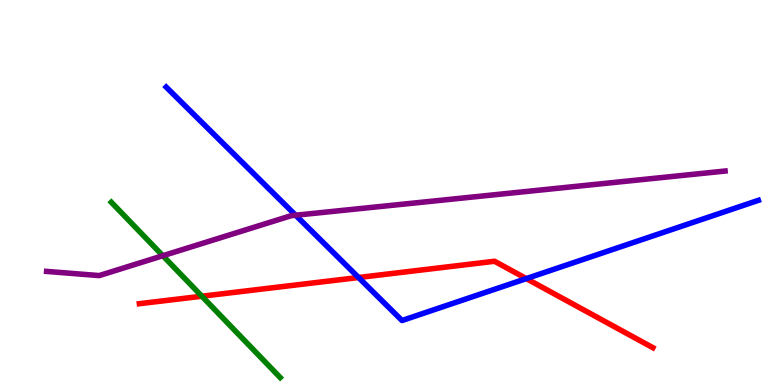[{'lines': ['blue', 'red'], 'intersections': [{'x': 4.63, 'y': 2.79}, {'x': 6.79, 'y': 2.76}]}, {'lines': ['green', 'red'], 'intersections': [{'x': 2.6, 'y': 2.31}]}, {'lines': ['purple', 'red'], 'intersections': []}, {'lines': ['blue', 'green'], 'intersections': []}, {'lines': ['blue', 'purple'], 'intersections': [{'x': 3.81, 'y': 4.41}]}, {'lines': ['green', 'purple'], 'intersections': [{'x': 2.1, 'y': 3.36}]}]